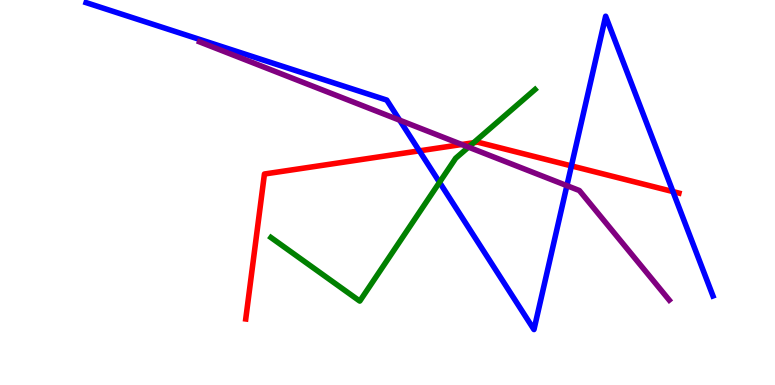[{'lines': ['blue', 'red'], 'intersections': [{'x': 5.41, 'y': 6.08}, {'x': 7.37, 'y': 5.69}, {'x': 8.68, 'y': 5.02}]}, {'lines': ['green', 'red'], 'intersections': [{'x': 6.11, 'y': 6.29}]}, {'lines': ['purple', 'red'], 'intersections': [{'x': 5.96, 'y': 6.25}]}, {'lines': ['blue', 'green'], 'intersections': [{'x': 5.67, 'y': 5.26}]}, {'lines': ['blue', 'purple'], 'intersections': [{'x': 5.16, 'y': 6.88}, {'x': 7.31, 'y': 5.18}]}, {'lines': ['green', 'purple'], 'intersections': [{'x': 6.05, 'y': 6.18}]}]